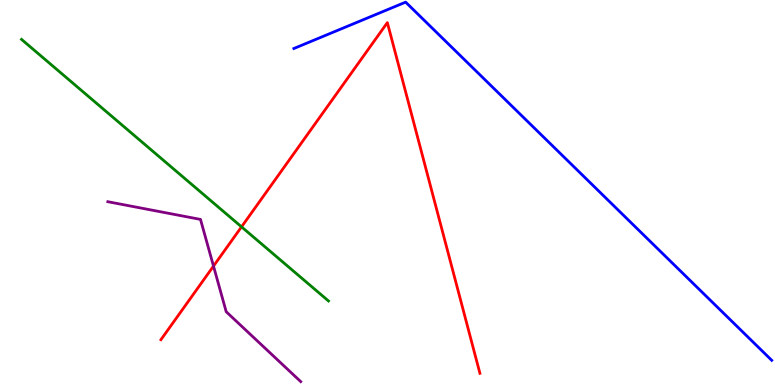[{'lines': ['blue', 'red'], 'intersections': []}, {'lines': ['green', 'red'], 'intersections': [{'x': 3.12, 'y': 4.11}]}, {'lines': ['purple', 'red'], 'intersections': [{'x': 2.75, 'y': 3.09}]}, {'lines': ['blue', 'green'], 'intersections': []}, {'lines': ['blue', 'purple'], 'intersections': []}, {'lines': ['green', 'purple'], 'intersections': []}]